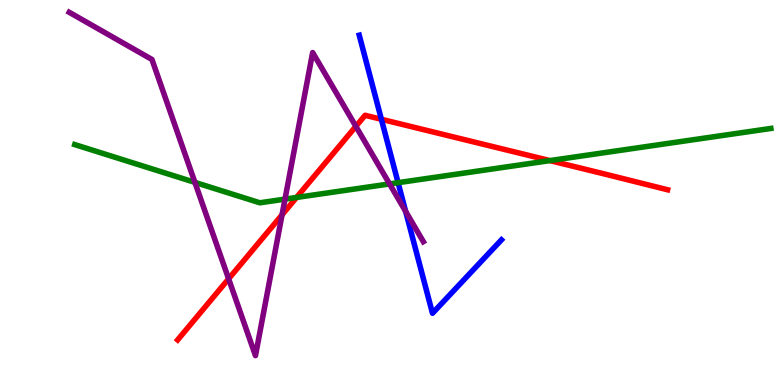[{'lines': ['blue', 'red'], 'intersections': [{'x': 4.92, 'y': 6.9}]}, {'lines': ['green', 'red'], 'intersections': [{'x': 3.83, 'y': 4.87}, {'x': 7.1, 'y': 5.83}]}, {'lines': ['purple', 'red'], 'intersections': [{'x': 2.95, 'y': 2.76}, {'x': 3.64, 'y': 4.42}, {'x': 4.59, 'y': 6.72}]}, {'lines': ['blue', 'green'], 'intersections': [{'x': 5.14, 'y': 5.26}]}, {'lines': ['blue', 'purple'], 'intersections': [{'x': 5.23, 'y': 4.51}]}, {'lines': ['green', 'purple'], 'intersections': [{'x': 2.51, 'y': 5.26}, {'x': 3.68, 'y': 4.83}, {'x': 5.03, 'y': 5.22}]}]